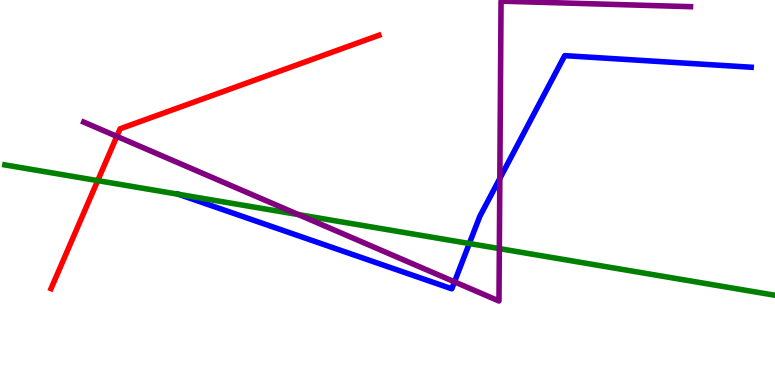[{'lines': ['blue', 'red'], 'intersections': []}, {'lines': ['green', 'red'], 'intersections': [{'x': 1.26, 'y': 5.31}]}, {'lines': ['purple', 'red'], 'intersections': [{'x': 1.51, 'y': 6.46}]}, {'lines': ['blue', 'green'], 'intersections': [{'x': 2.3, 'y': 4.95}, {'x': 6.06, 'y': 3.67}]}, {'lines': ['blue', 'purple'], 'intersections': [{'x': 5.86, 'y': 2.68}, {'x': 6.45, 'y': 5.36}]}, {'lines': ['green', 'purple'], 'intersections': [{'x': 3.85, 'y': 4.43}, {'x': 6.44, 'y': 3.54}]}]